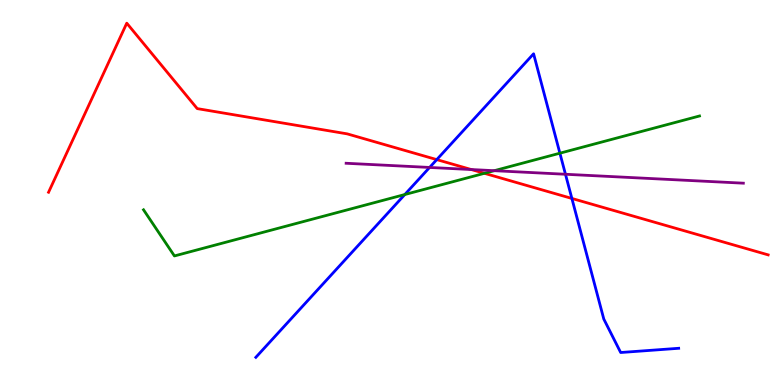[{'lines': ['blue', 'red'], 'intersections': [{'x': 5.64, 'y': 5.85}, {'x': 7.38, 'y': 4.85}]}, {'lines': ['green', 'red'], 'intersections': [{'x': 6.25, 'y': 5.5}]}, {'lines': ['purple', 'red'], 'intersections': [{'x': 6.08, 'y': 5.6}]}, {'lines': ['blue', 'green'], 'intersections': [{'x': 5.22, 'y': 4.95}, {'x': 7.22, 'y': 6.02}]}, {'lines': ['blue', 'purple'], 'intersections': [{'x': 5.54, 'y': 5.65}, {'x': 7.3, 'y': 5.47}]}, {'lines': ['green', 'purple'], 'intersections': [{'x': 6.38, 'y': 5.57}]}]